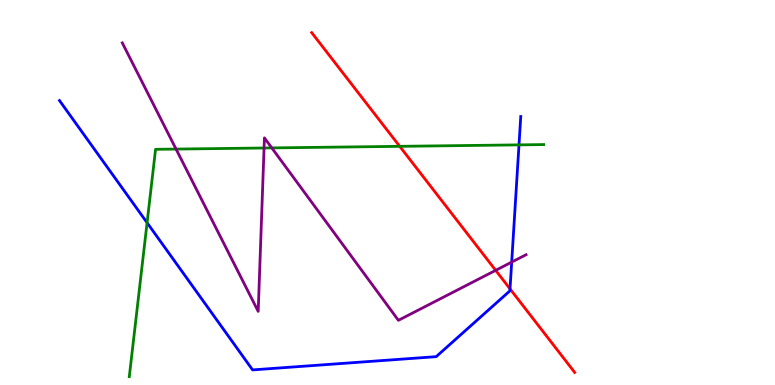[{'lines': ['blue', 'red'], 'intersections': [{'x': 6.58, 'y': 2.5}]}, {'lines': ['green', 'red'], 'intersections': [{'x': 5.16, 'y': 6.2}]}, {'lines': ['purple', 'red'], 'intersections': [{'x': 6.4, 'y': 2.98}]}, {'lines': ['blue', 'green'], 'intersections': [{'x': 1.9, 'y': 4.22}, {'x': 6.7, 'y': 6.24}]}, {'lines': ['blue', 'purple'], 'intersections': [{'x': 6.6, 'y': 3.19}]}, {'lines': ['green', 'purple'], 'intersections': [{'x': 2.27, 'y': 6.13}, {'x': 3.41, 'y': 6.16}, {'x': 3.51, 'y': 6.16}]}]